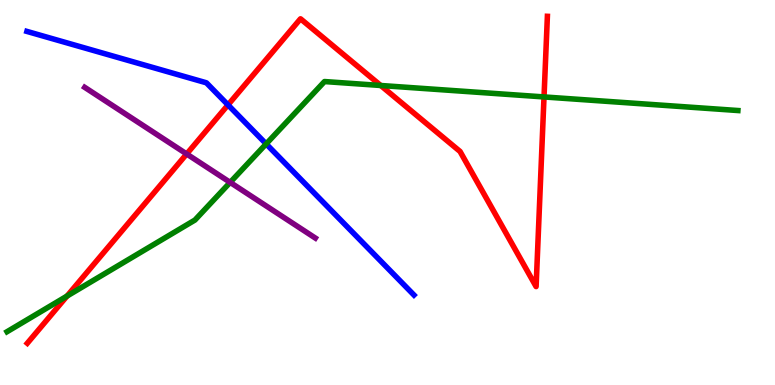[{'lines': ['blue', 'red'], 'intersections': [{'x': 2.94, 'y': 7.28}]}, {'lines': ['green', 'red'], 'intersections': [{'x': 0.865, 'y': 2.31}, {'x': 4.91, 'y': 7.78}, {'x': 7.02, 'y': 7.48}]}, {'lines': ['purple', 'red'], 'intersections': [{'x': 2.41, 'y': 6.0}]}, {'lines': ['blue', 'green'], 'intersections': [{'x': 3.43, 'y': 6.26}]}, {'lines': ['blue', 'purple'], 'intersections': []}, {'lines': ['green', 'purple'], 'intersections': [{'x': 2.97, 'y': 5.26}]}]